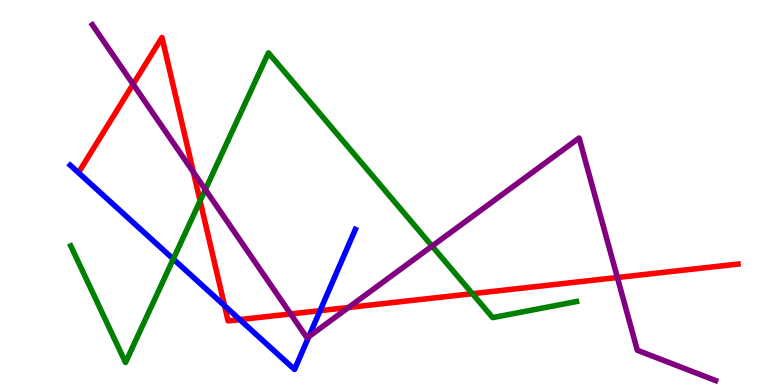[{'lines': ['blue', 'red'], 'intersections': [{'x': 2.9, 'y': 2.06}, {'x': 3.09, 'y': 1.7}, {'x': 4.13, 'y': 1.93}]}, {'lines': ['green', 'red'], 'intersections': [{'x': 2.58, 'y': 4.78}, {'x': 6.1, 'y': 2.37}]}, {'lines': ['purple', 'red'], 'intersections': [{'x': 1.72, 'y': 7.81}, {'x': 2.5, 'y': 5.53}, {'x': 3.75, 'y': 1.85}, {'x': 4.5, 'y': 2.01}, {'x': 7.97, 'y': 2.79}]}, {'lines': ['blue', 'green'], 'intersections': [{'x': 2.24, 'y': 3.27}]}, {'lines': ['blue', 'purple'], 'intersections': [{'x': 3.98, 'y': 1.26}]}, {'lines': ['green', 'purple'], 'intersections': [{'x': 2.65, 'y': 5.08}, {'x': 5.58, 'y': 3.61}]}]